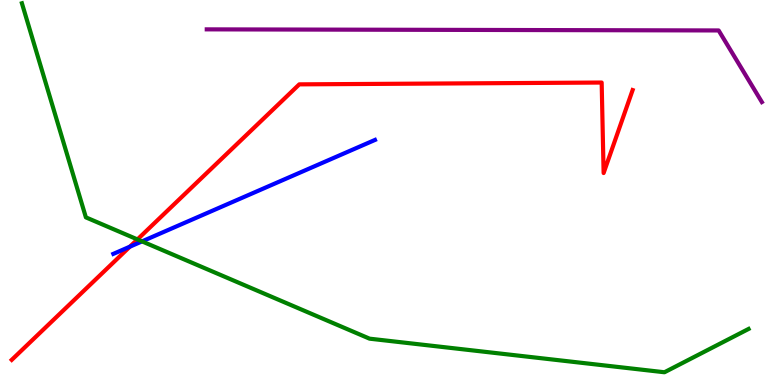[{'lines': ['blue', 'red'], 'intersections': [{'x': 1.68, 'y': 3.59}]}, {'lines': ['green', 'red'], 'intersections': [{'x': 1.77, 'y': 3.78}]}, {'lines': ['purple', 'red'], 'intersections': []}, {'lines': ['blue', 'green'], 'intersections': [{'x': 1.83, 'y': 3.73}]}, {'lines': ['blue', 'purple'], 'intersections': []}, {'lines': ['green', 'purple'], 'intersections': []}]